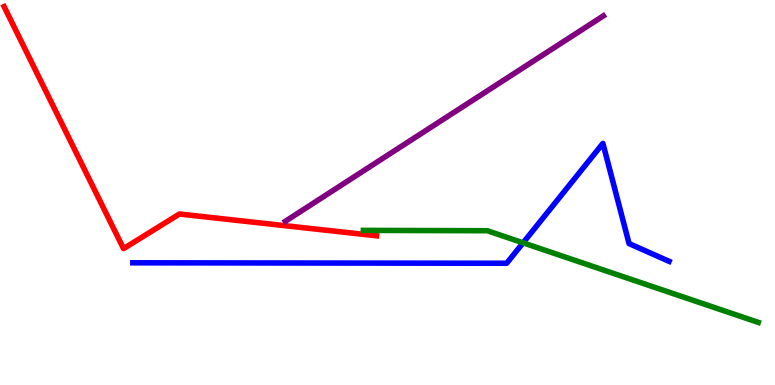[{'lines': ['blue', 'red'], 'intersections': []}, {'lines': ['green', 'red'], 'intersections': []}, {'lines': ['purple', 'red'], 'intersections': []}, {'lines': ['blue', 'green'], 'intersections': [{'x': 6.75, 'y': 3.69}]}, {'lines': ['blue', 'purple'], 'intersections': []}, {'lines': ['green', 'purple'], 'intersections': []}]